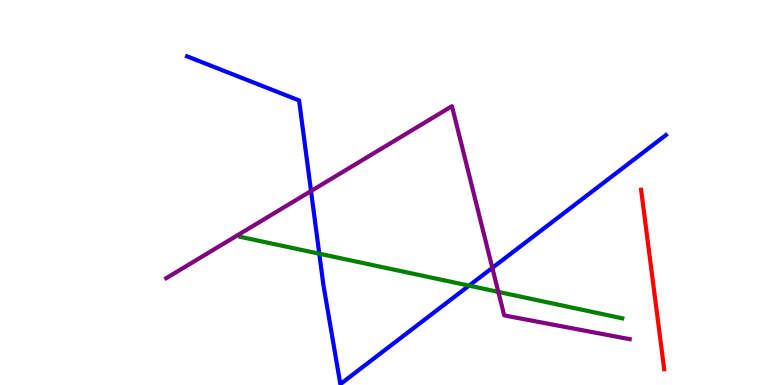[{'lines': ['blue', 'red'], 'intersections': []}, {'lines': ['green', 'red'], 'intersections': []}, {'lines': ['purple', 'red'], 'intersections': []}, {'lines': ['blue', 'green'], 'intersections': [{'x': 4.12, 'y': 3.41}, {'x': 6.05, 'y': 2.58}]}, {'lines': ['blue', 'purple'], 'intersections': [{'x': 4.01, 'y': 5.04}, {'x': 6.35, 'y': 3.04}]}, {'lines': ['green', 'purple'], 'intersections': [{'x': 6.43, 'y': 2.42}]}]